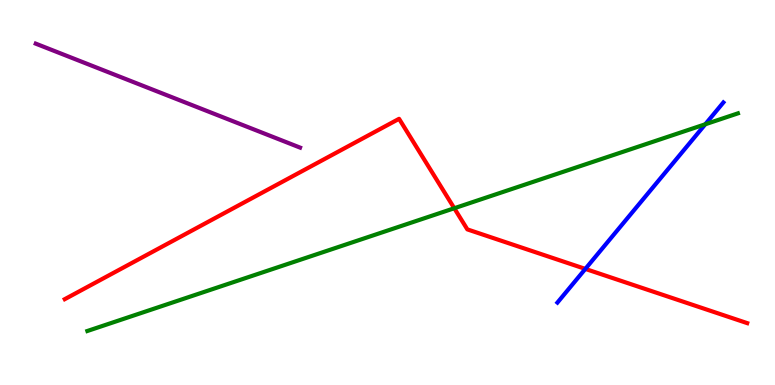[{'lines': ['blue', 'red'], 'intersections': [{'x': 7.55, 'y': 3.02}]}, {'lines': ['green', 'red'], 'intersections': [{'x': 5.86, 'y': 4.59}]}, {'lines': ['purple', 'red'], 'intersections': []}, {'lines': ['blue', 'green'], 'intersections': [{'x': 9.1, 'y': 6.77}]}, {'lines': ['blue', 'purple'], 'intersections': []}, {'lines': ['green', 'purple'], 'intersections': []}]